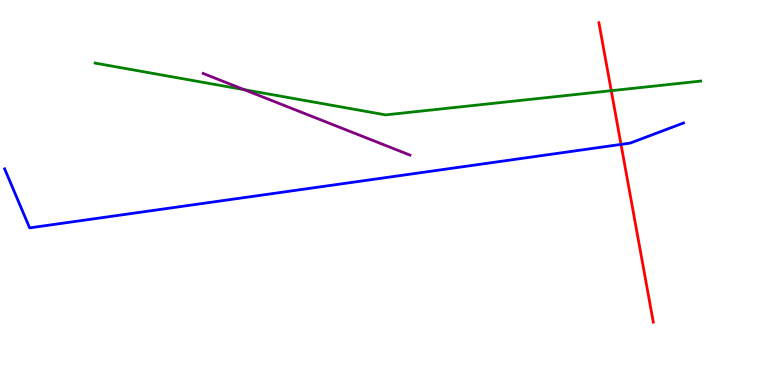[{'lines': ['blue', 'red'], 'intersections': [{'x': 8.01, 'y': 6.25}]}, {'lines': ['green', 'red'], 'intersections': [{'x': 7.89, 'y': 7.64}]}, {'lines': ['purple', 'red'], 'intersections': []}, {'lines': ['blue', 'green'], 'intersections': []}, {'lines': ['blue', 'purple'], 'intersections': []}, {'lines': ['green', 'purple'], 'intersections': [{'x': 3.15, 'y': 7.67}]}]